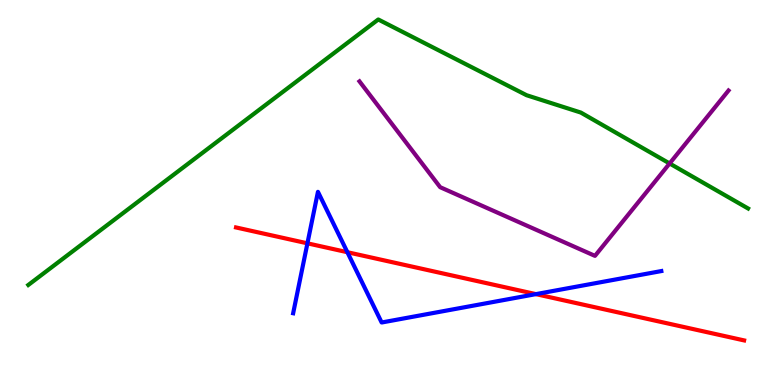[{'lines': ['blue', 'red'], 'intersections': [{'x': 3.97, 'y': 3.68}, {'x': 4.48, 'y': 3.45}, {'x': 6.92, 'y': 2.36}]}, {'lines': ['green', 'red'], 'intersections': []}, {'lines': ['purple', 'red'], 'intersections': []}, {'lines': ['blue', 'green'], 'intersections': []}, {'lines': ['blue', 'purple'], 'intersections': []}, {'lines': ['green', 'purple'], 'intersections': [{'x': 8.64, 'y': 5.75}]}]